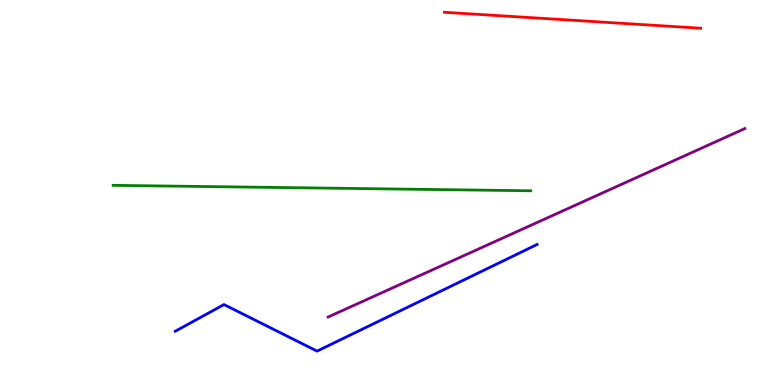[{'lines': ['blue', 'red'], 'intersections': []}, {'lines': ['green', 'red'], 'intersections': []}, {'lines': ['purple', 'red'], 'intersections': []}, {'lines': ['blue', 'green'], 'intersections': []}, {'lines': ['blue', 'purple'], 'intersections': []}, {'lines': ['green', 'purple'], 'intersections': []}]